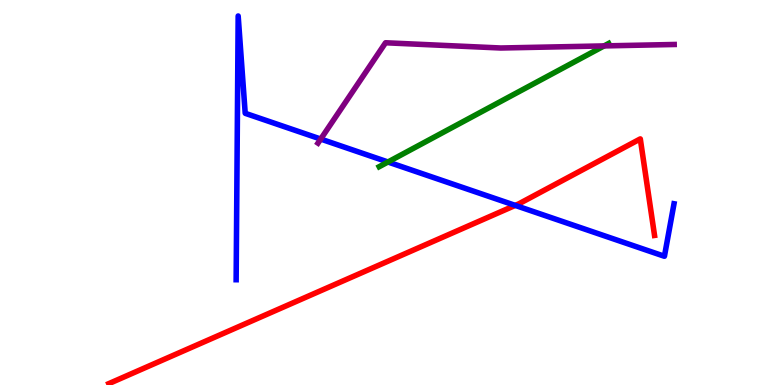[{'lines': ['blue', 'red'], 'intersections': [{'x': 6.65, 'y': 4.67}]}, {'lines': ['green', 'red'], 'intersections': []}, {'lines': ['purple', 'red'], 'intersections': []}, {'lines': ['blue', 'green'], 'intersections': [{'x': 5.01, 'y': 5.79}]}, {'lines': ['blue', 'purple'], 'intersections': [{'x': 4.14, 'y': 6.39}]}, {'lines': ['green', 'purple'], 'intersections': [{'x': 7.8, 'y': 8.81}]}]